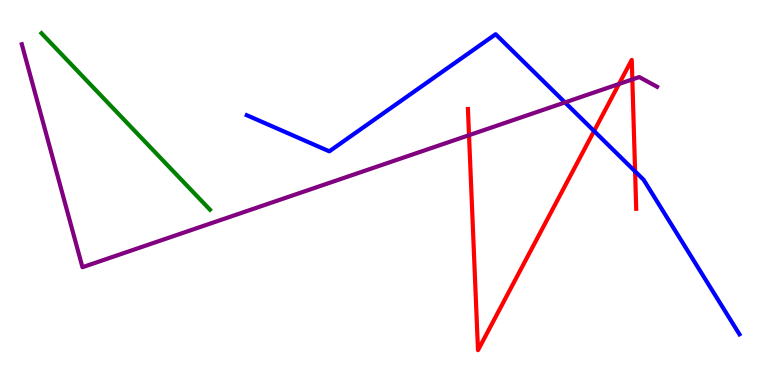[{'lines': ['blue', 'red'], 'intersections': [{'x': 7.67, 'y': 6.6}, {'x': 8.19, 'y': 5.55}]}, {'lines': ['green', 'red'], 'intersections': []}, {'lines': ['purple', 'red'], 'intersections': [{'x': 6.05, 'y': 6.49}, {'x': 7.99, 'y': 7.82}, {'x': 8.16, 'y': 7.94}]}, {'lines': ['blue', 'green'], 'intersections': []}, {'lines': ['blue', 'purple'], 'intersections': [{'x': 7.29, 'y': 7.34}]}, {'lines': ['green', 'purple'], 'intersections': []}]